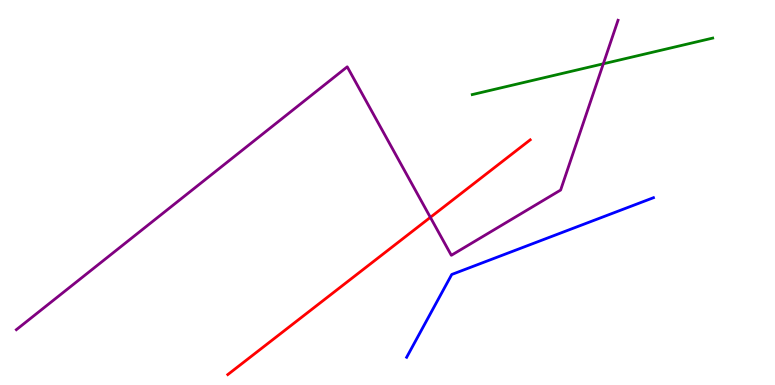[{'lines': ['blue', 'red'], 'intersections': []}, {'lines': ['green', 'red'], 'intersections': []}, {'lines': ['purple', 'red'], 'intersections': [{'x': 5.55, 'y': 4.35}]}, {'lines': ['blue', 'green'], 'intersections': []}, {'lines': ['blue', 'purple'], 'intersections': []}, {'lines': ['green', 'purple'], 'intersections': [{'x': 7.78, 'y': 8.34}]}]